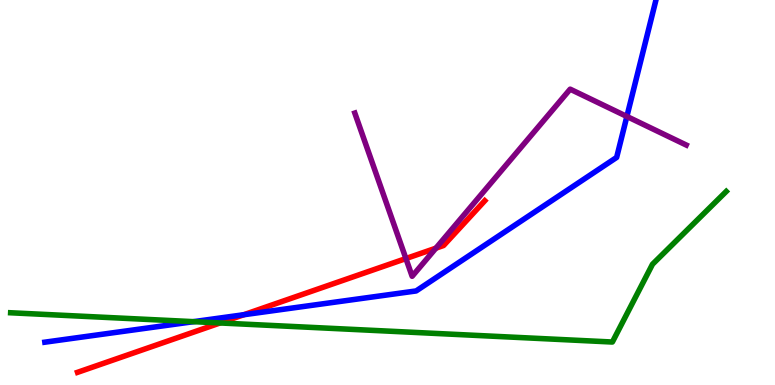[{'lines': ['blue', 'red'], 'intersections': [{'x': 3.15, 'y': 1.83}]}, {'lines': ['green', 'red'], 'intersections': [{'x': 2.84, 'y': 1.61}]}, {'lines': ['purple', 'red'], 'intersections': [{'x': 5.24, 'y': 3.28}, {'x': 5.62, 'y': 3.55}]}, {'lines': ['blue', 'green'], 'intersections': [{'x': 2.5, 'y': 1.65}]}, {'lines': ['blue', 'purple'], 'intersections': [{'x': 8.09, 'y': 6.98}]}, {'lines': ['green', 'purple'], 'intersections': []}]